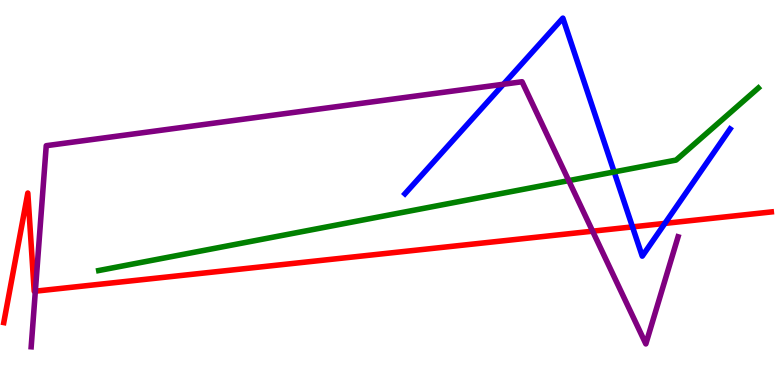[{'lines': ['blue', 'red'], 'intersections': [{'x': 8.16, 'y': 4.11}, {'x': 8.58, 'y': 4.2}]}, {'lines': ['green', 'red'], 'intersections': []}, {'lines': ['purple', 'red'], 'intersections': [{'x': 0.456, 'y': 2.44}, {'x': 7.65, 'y': 4.0}]}, {'lines': ['blue', 'green'], 'intersections': [{'x': 7.92, 'y': 5.53}]}, {'lines': ['blue', 'purple'], 'intersections': [{'x': 6.5, 'y': 7.81}]}, {'lines': ['green', 'purple'], 'intersections': [{'x': 7.34, 'y': 5.31}]}]